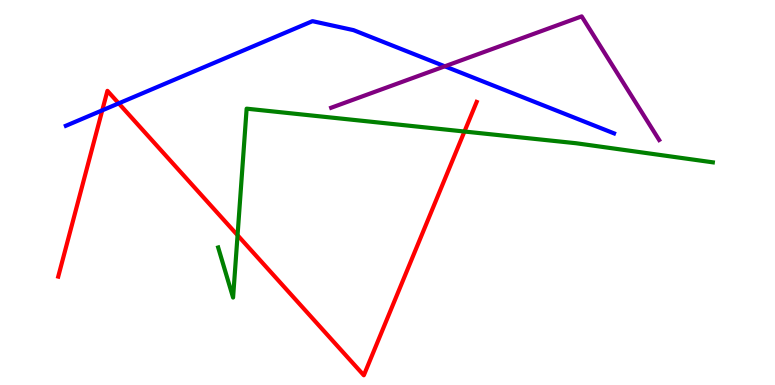[{'lines': ['blue', 'red'], 'intersections': [{'x': 1.32, 'y': 7.13}, {'x': 1.53, 'y': 7.32}]}, {'lines': ['green', 'red'], 'intersections': [{'x': 3.07, 'y': 3.89}, {'x': 5.99, 'y': 6.58}]}, {'lines': ['purple', 'red'], 'intersections': []}, {'lines': ['blue', 'green'], 'intersections': []}, {'lines': ['blue', 'purple'], 'intersections': [{'x': 5.74, 'y': 8.28}]}, {'lines': ['green', 'purple'], 'intersections': []}]